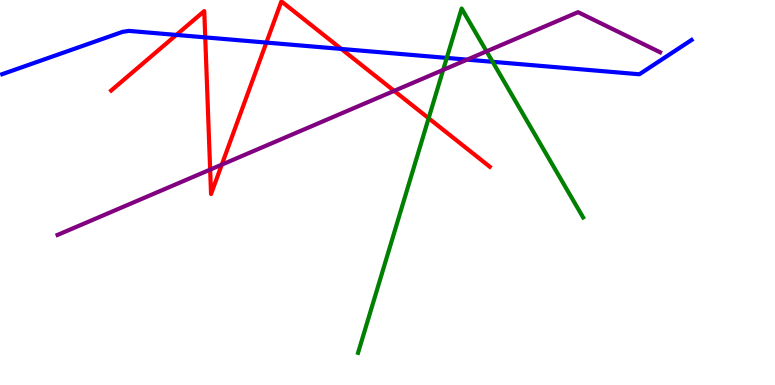[{'lines': ['blue', 'red'], 'intersections': [{'x': 2.28, 'y': 9.09}, {'x': 2.65, 'y': 9.03}, {'x': 3.44, 'y': 8.89}, {'x': 4.4, 'y': 8.73}]}, {'lines': ['green', 'red'], 'intersections': [{'x': 5.53, 'y': 6.93}]}, {'lines': ['purple', 'red'], 'intersections': [{'x': 2.71, 'y': 5.59}, {'x': 2.86, 'y': 5.72}, {'x': 5.09, 'y': 7.64}]}, {'lines': ['blue', 'green'], 'intersections': [{'x': 5.76, 'y': 8.5}, {'x': 6.36, 'y': 8.39}]}, {'lines': ['blue', 'purple'], 'intersections': [{'x': 6.03, 'y': 8.45}]}, {'lines': ['green', 'purple'], 'intersections': [{'x': 5.72, 'y': 8.18}, {'x': 6.28, 'y': 8.67}]}]